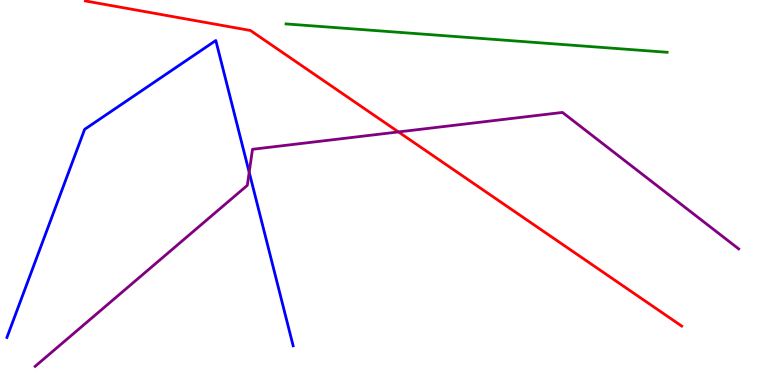[{'lines': ['blue', 'red'], 'intersections': []}, {'lines': ['green', 'red'], 'intersections': []}, {'lines': ['purple', 'red'], 'intersections': [{'x': 5.14, 'y': 6.57}]}, {'lines': ['blue', 'green'], 'intersections': []}, {'lines': ['blue', 'purple'], 'intersections': [{'x': 3.22, 'y': 5.53}]}, {'lines': ['green', 'purple'], 'intersections': []}]